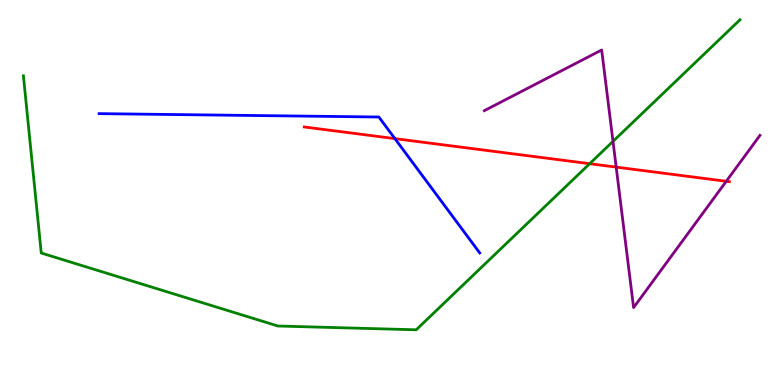[{'lines': ['blue', 'red'], 'intersections': [{'x': 5.1, 'y': 6.4}]}, {'lines': ['green', 'red'], 'intersections': [{'x': 7.61, 'y': 5.75}]}, {'lines': ['purple', 'red'], 'intersections': [{'x': 7.95, 'y': 5.66}, {'x': 9.37, 'y': 5.29}]}, {'lines': ['blue', 'green'], 'intersections': []}, {'lines': ['blue', 'purple'], 'intersections': []}, {'lines': ['green', 'purple'], 'intersections': [{'x': 7.91, 'y': 6.33}]}]